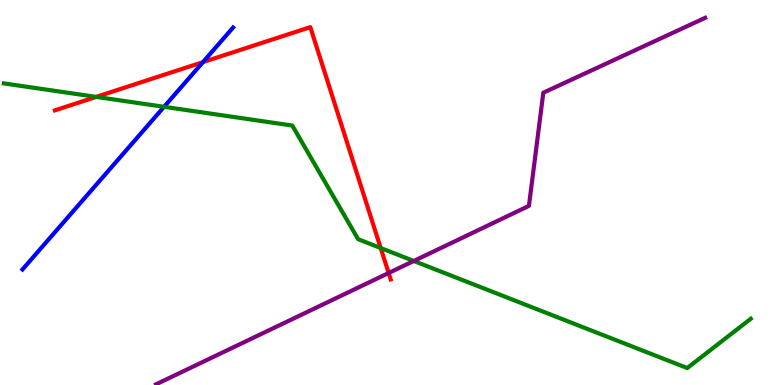[{'lines': ['blue', 'red'], 'intersections': [{'x': 2.62, 'y': 8.39}]}, {'lines': ['green', 'red'], 'intersections': [{'x': 1.24, 'y': 7.48}, {'x': 4.91, 'y': 3.56}]}, {'lines': ['purple', 'red'], 'intersections': [{'x': 5.01, 'y': 2.91}]}, {'lines': ['blue', 'green'], 'intersections': [{'x': 2.12, 'y': 7.23}]}, {'lines': ['blue', 'purple'], 'intersections': []}, {'lines': ['green', 'purple'], 'intersections': [{'x': 5.34, 'y': 3.22}]}]